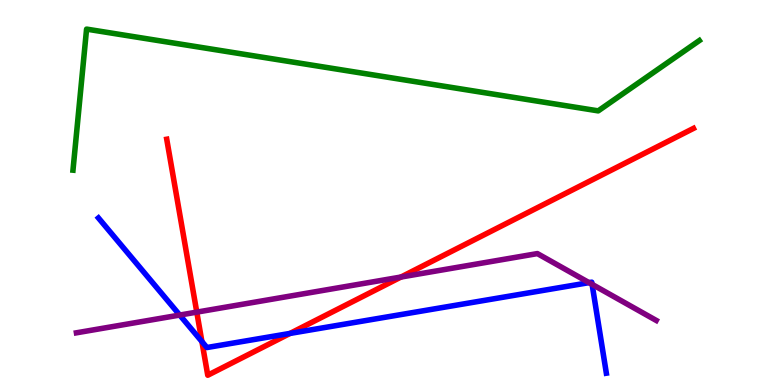[{'lines': ['blue', 'red'], 'intersections': [{'x': 2.61, 'y': 1.13}, {'x': 3.74, 'y': 1.34}]}, {'lines': ['green', 'red'], 'intersections': []}, {'lines': ['purple', 'red'], 'intersections': [{'x': 2.54, 'y': 1.89}, {'x': 5.17, 'y': 2.8}]}, {'lines': ['blue', 'green'], 'intersections': []}, {'lines': ['blue', 'purple'], 'intersections': [{'x': 2.32, 'y': 1.82}, {'x': 7.6, 'y': 2.66}, {'x': 7.64, 'y': 2.61}]}, {'lines': ['green', 'purple'], 'intersections': []}]